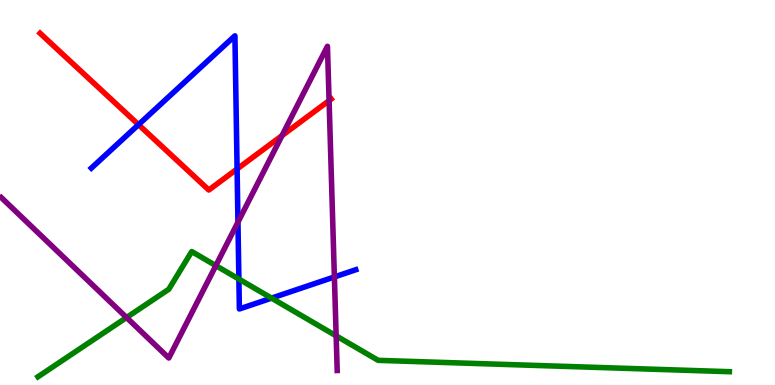[{'lines': ['blue', 'red'], 'intersections': [{'x': 1.79, 'y': 6.76}, {'x': 3.06, 'y': 5.61}]}, {'lines': ['green', 'red'], 'intersections': []}, {'lines': ['purple', 'red'], 'intersections': [{'x': 3.64, 'y': 6.48}, {'x': 4.25, 'y': 7.39}]}, {'lines': ['blue', 'green'], 'intersections': [{'x': 3.08, 'y': 2.75}, {'x': 3.5, 'y': 2.26}]}, {'lines': ['blue', 'purple'], 'intersections': [{'x': 3.07, 'y': 4.23}, {'x': 4.31, 'y': 2.81}]}, {'lines': ['green', 'purple'], 'intersections': [{'x': 1.63, 'y': 1.75}, {'x': 2.79, 'y': 3.1}, {'x': 4.34, 'y': 1.28}]}]